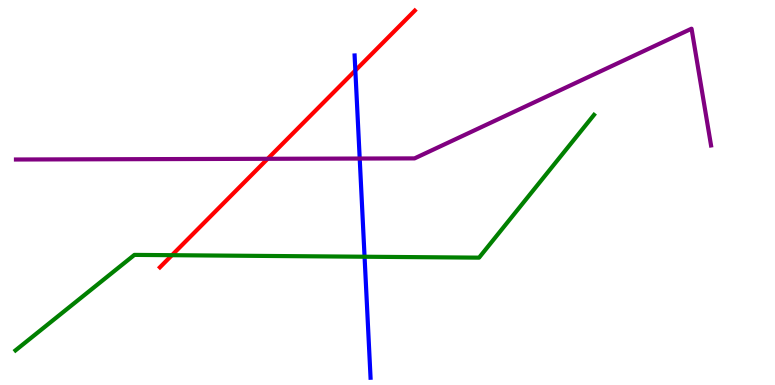[{'lines': ['blue', 'red'], 'intersections': [{'x': 4.59, 'y': 8.17}]}, {'lines': ['green', 'red'], 'intersections': [{'x': 2.22, 'y': 3.37}]}, {'lines': ['purple', 'red'], 'intersections': [{'x': 3.45, 'y': 5.88}]}, {'lines': ['blue', 'green'], 'intersections': [{'x': 4.7, 'y': 3.33}]}, {'lines': ['blue', 'purple'], 'intersections': [{'x': 4.64, 'y': 5.88}]}, {'lines': ['green', 'purple'], 'intersections': []}]